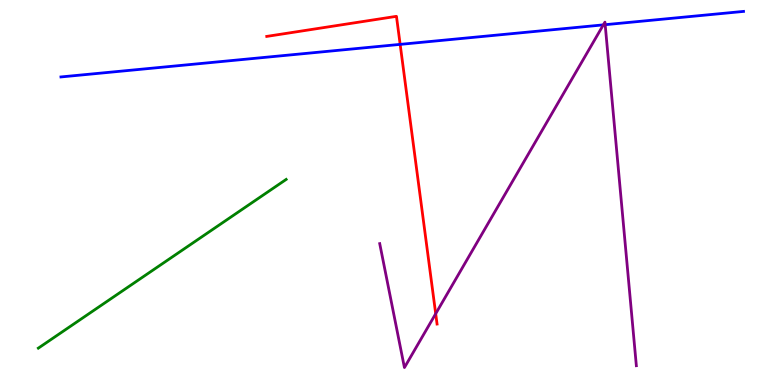[{'lines': ['blue', 'red'], 'intersections': [{'x': 5.16, 'y': 8.85}]}, {'lines': ['green', 'red'], 'intersections': []}, {'lines': ['purple', 'red'], 'intersections': [{'x': 5.62, 'y': 1.85}]}, {'lines': ['blue', 'green'], 'intersections': []}, {'lines': ['blue', 'purple'], 'intersections': [{'x': 7.79, 'y': 9.35}, {'x': 7.81, 'y': 9.36}]}, {'lines': ['green', 'purple'], 'intersections': []}]